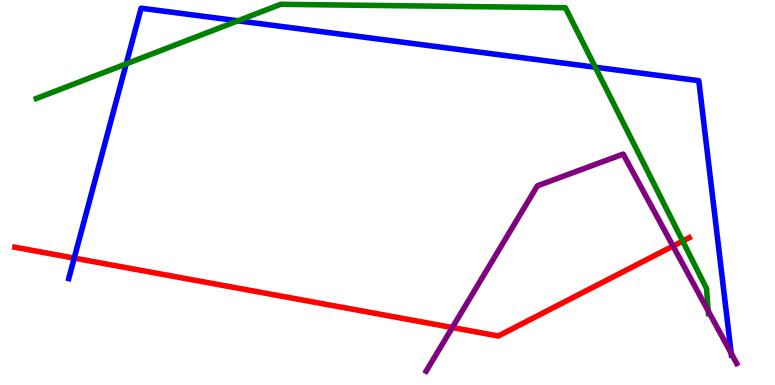[{'lines': ['blue', 'red'], 'intersections': [{'x': 0.958, 'y': 3.3}]}, {'lines': ['green', 'red'], 'intersections': [{'x': 8.81, 'y': 3.74}]}, {'lines': ['purple', 'red'], 'intersections': [{'x': 5.84, 'y': 1.49}, {'x': 8.68, 'y': 3.61}]}, {'lines': ['blue', 'green'], 'intersections': [{'x': 1.63, 'y': 8.34}, {'x': 3.07, 'y': 9.46}, {'x': 7.68, 'y': 8.25}]}, {'lines': ['blue', 'purple'], 'intersections': [{'x': 9.43, 'y': 0.824}]}, {'lines': ['green', 'purple'], 'intersections': [{'x': 9.14, 'y': 1.92}]}]